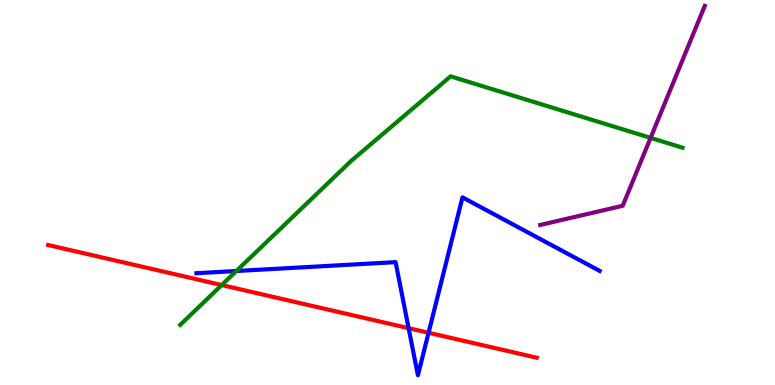[{'lines': ['blue', 'red'], 'intersections': [{'x': 5.27, 'y': 1.48}, {'x': 5.53, 'y': 1.36}]}, {'lines': ['green', 'red'], 'intersections': [{'x': 2.86, 'y': 2.6}]}, {'lines': ['purple', 'red'], 'intersections': []}, {'lines': ['blue', 'green'], 'intersections': [{'x': 3.05, 'y': 2.96}]}, {'lines': ['blue', 'purple'], 'intersections': []}, {'lines': ['green', 'purple'], 'intersections': [{'x': 8.39, 'y': 6.42}]}]